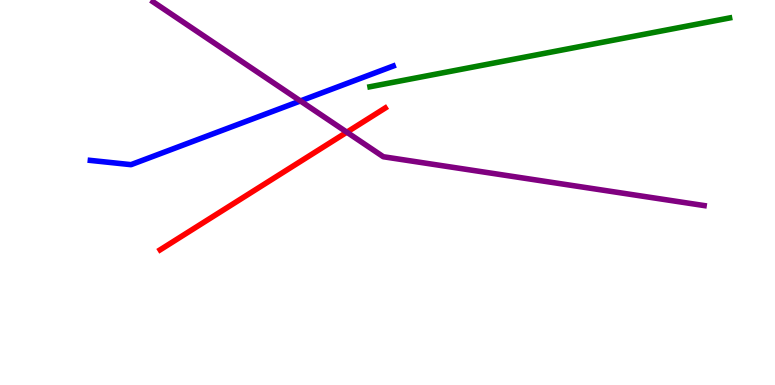[{'lines': ['blue', 'red'], 'intersections': []}, {'lines': ['green', 'red'], 'intersections': []}, {'lines': ['purple', 'red'], 'intersections': [{'x': 4.48, 'y': 6.57}]}, {'lines': ['blue', 'green'], 'intersections': []}, {'lines': ['blue', 'purple'], 'intersections': [{'x': 3.88, 'y': 7.38}]}, {'lines': ['green', 'purple'], 'intersections': []}]